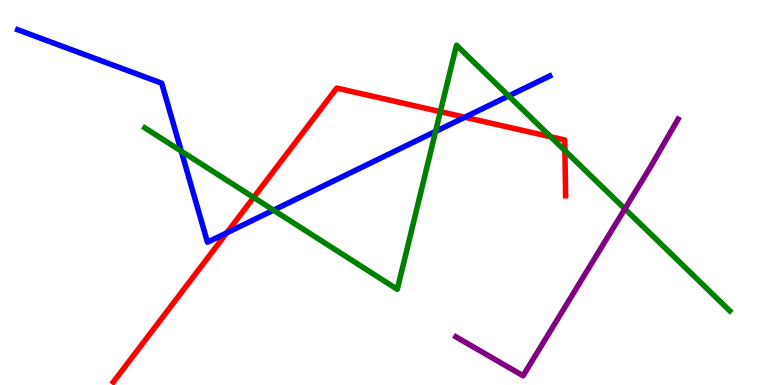[{'lines': ['blue', 'red'], 'intersections': [{'x': 2.93, 'y': 3.95}, {'x': 6.0, 'y': 6.95}]}, {'lines': ['green', 'red'], 'intersections': [{'x': 3.27, 'y': 4.87}, {'x': 5.68, 'y': 7.1}, {'x': 7.11, 'y': 6.45}, {'x': 7.29, 'y': 6.09}]}, {'lines': ['purple', 'red'], 'intersections': []}, {'lines': ['blue', 'green'], 'intersections': [{'x': 2.34, 'y': 6.07}, {'x': 3.53, 'y': 4.54}, {'x': 5.62, 'y': 6.59}, {'x': 6.56, 'y': 7.51}]}, {'lines': ['blue', 'purple'], 'intersections': []}, {'lines': ['green', 'purple'], 'intersections': [{'x': 8.06, 'y': 4.57}]}]